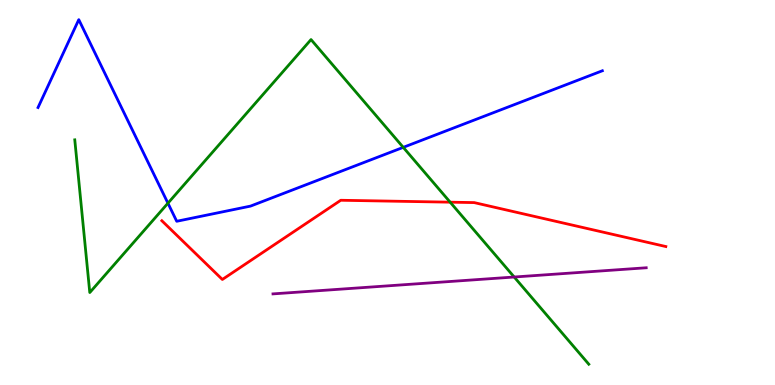[{'lines': ['blue', 'red'], 'intersections': []}, {'lines': ['green', 'red'], 'intersections': [{'x': 5.81, 'y': 4.75}]}, {'lines': ['purple', 'red'], 'intersections': []}, {'lines': ['blue', 'green'], 'intersections': [{'x': 2.17, 'y': 4.72}, {'x': 5.2, 'y': 6.17}]}, {'lines': ['blue', 'purple'], 'intersections': []}, {'lines': ['green', 'purple'], 'intersections': [{'x': 6.63, 'y': 2.8}]}]